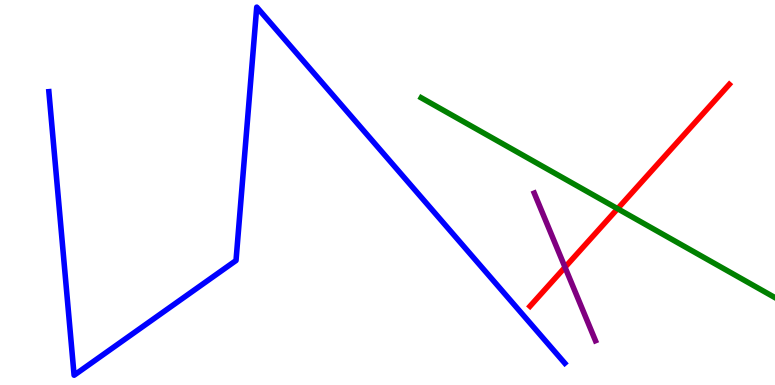[{'lines': ['blue', 'red'], 'intersections': []}, {'lines': ['green', 'red'], 'intersections': [{'x': 7.97, 'y': 4.58}]}, {'lines': ['purple', 'red'], 'intersections': [{'x': 7.29, 'y': 3.06}]}, {'lines': ['blue', 'green'], 'intersections': []}, {'lines': ['blue', 'purple'], 'intersections': []}, {'lines': ['green', 'purple'], 'intersections': []}]